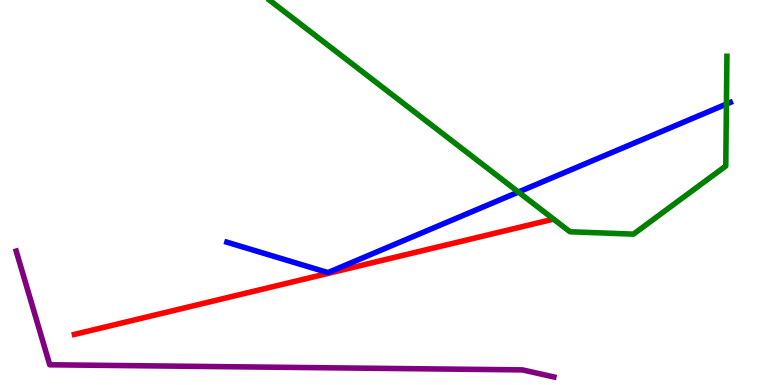[{'lines': ['blue', 'red'], 'intersections': []}, {'lines': ['green', 'red'], 'intersections': []}, {'lines': ['purple', 'red'], 'intersections': []}, {'lines': ['blue', 'green'], 'intersections': [{'x': 6.69, 'y': 5.01}, {'x': 9.37, 'y': 7.3}]}, {'lines': ['blue', 'purple'], 'intersections': []}, {'lines': ['green', 'purple'], 'intersections': []}]